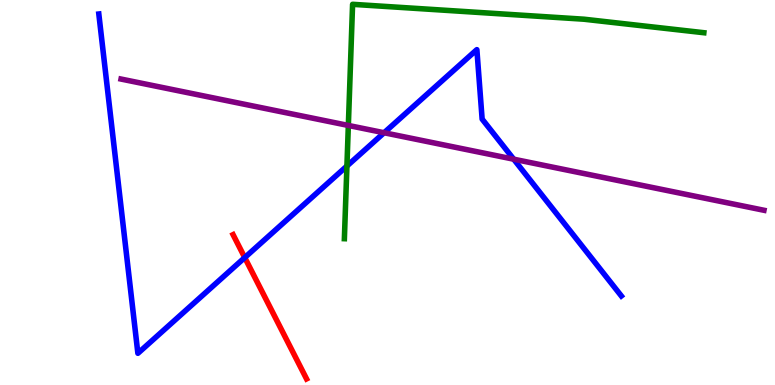[{'lines': ['blue', 'red'], 'intersections': [{'x': 3.16, 'y': 3.31}]}, {'lines': ['green', 'red'], 'intersections': []}, {'lines': ['purple', 'red'], 'intersections': []}, {'lines': ['blue', 'green'], 'intersections': [{'x': 4.48, 'y': 5.69}]}, {'lines': ['blue', 'purple'], 'intersections': [{'x': 4.96, 'y': 6.55}, {'x': 6.63, 'y': 5.86}]}, {'lines': ['green', 'purple'], 'intersections': [{'x': 4.49, 'y': 6.74}]}]